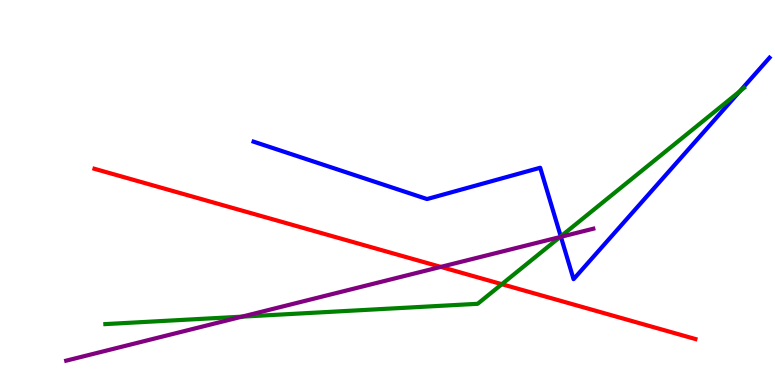[{'lines': ['blue', 'red'], 'intersections': []}, {'lines': ['green', 'red'], 'intersections': [{'x': 6.48, 'y': 2.62}]}, {'lines': ['purple', 'red'], 'intersections': [{'x': 5.69, 'y': 3.07}]}, {'lines': ['blue', 'green'], 'intersections': [{'x': 7.24, 'y': 3.86}, {'x': 9.55, 'y': 7.63}]}, {'lines': ['blue', 'purple'], 'intersections': [{'x': 7.24, 'y': 3.85}]}, {'lines': ['green', 'purple'], 'intersections': [{'x': 3.12, 'y': 1.78}, {'x': 7.23, 'y': 3.84}]}]